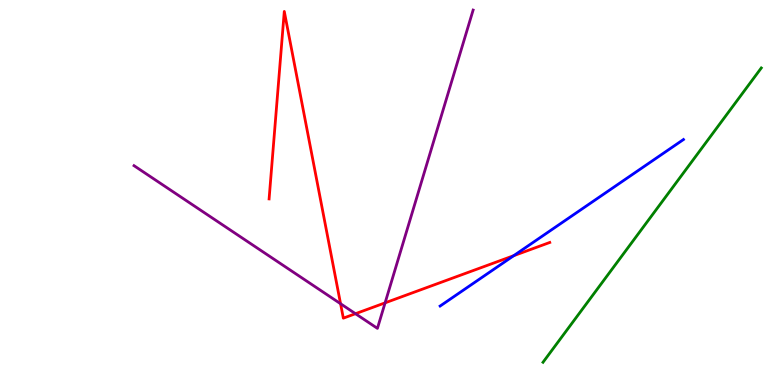[{'lines': ['blue', 'red'], 'intersections': [{'x': 6.63, 'y': 3.36}]}, {'lines': ['green', 'red'], 'intersections': []}, {'lines': ['purple', 'red'], 'intersections': [{'x': 4.39, 'y': 2.11}, {'x': 4.59, 'y': 1.85}, {'x': 4.97, 'y': 2.13}]}, {'lines': ['blue', 'green'], 'intersections': []}, {'lines': ['blue', 'purple'], 'intersections': []}, {'lines': ['green', 'purple'], 'intersections': []}]